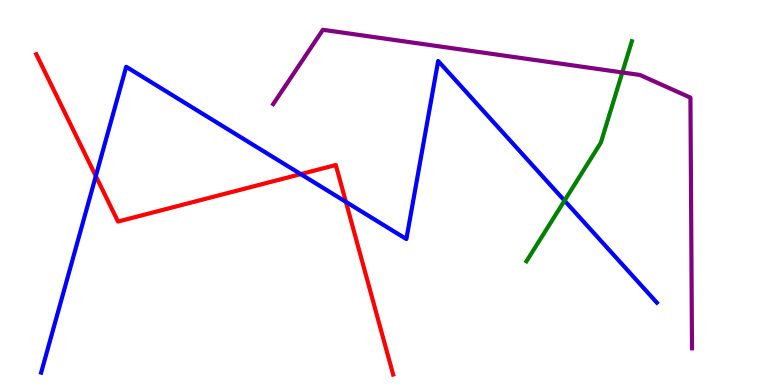[{'lines': ['blue', 'red'], 'intersections': [{'x': 1.24, 'y': 5.43}, {'x': 3.88, 'y': 5.48}, {'x': 4.46, 'y': 4.76}]}, {'lines': ['green', 'red'], 'intersections': []}, {'lines': ['purple', 'red'], 'intersections': []}, {'lines': ['blue', 'green'], 'intersections': [{'x': 7.28, 'y': 4.79}]}, {'lines': ['blue', 'purple'], 'intersections': []}, {'lines': ['green', 'purple'], 'intersections': [{'x': 8.03, 'y': 8.12}]}]